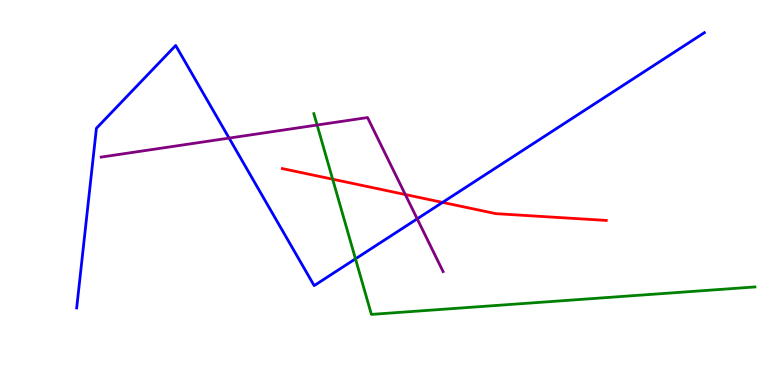[{'lines': ['blue', 'red'], 'intersections': [{'x': 5.71, 'y': 4.74}]}, {'lines': ['green', 'red'], 'intersections': [{'x': 4.29, 'y': 5.35}]}, {'lines': ['purple', 'red'], 'intersections': [{'x': 5.23, 'y': 4.95}]}, {'lines': ['blue', 'green'], 'intersections': [{'x': 4.59, 'y': 3.28}]}, {'lines': ['blue', 'purple'], 'intersections': [{'x': 2.96, 'y': 6.41}, {'x': 5.38, 'y': 4.32}]}, {'lines': ['green', 'purple'], 'intersections': [{'x': 4.09, 'y': 6.75}]}]